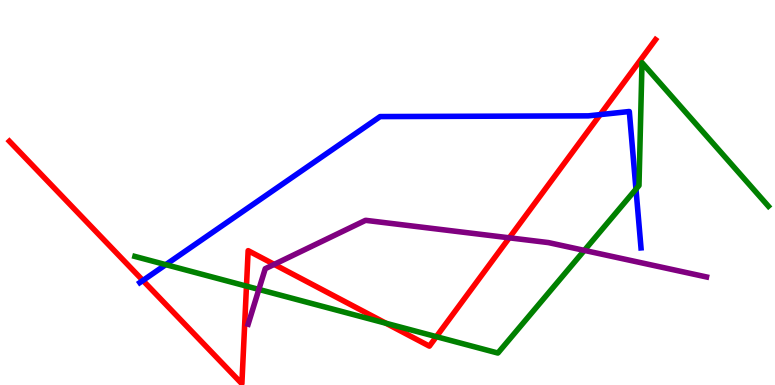[{'lines': ['blue', 'red'], 'intersections': [{'x': 1.84, 'y': 2.71}, {'x': 7.74, 'y': 7.02}]}, {'lines': ['green', 'red'], 'intersections': [{'x': 3.18, 'y': 2.57}, {'x': 4.98, 'y': 1.6}, {'x': 5.63, 'y': 1.26}]}, {'lines': ['purple', 'red'], 'intersections': [{'x': 3.54, 'y': 3.13}, {'x': 6.57, 'y': 3.82}]}, {'lines': ['blue', 'green'], 'intersections': [{'x': 2.14, 'y': 3.13}, {'x': 8.21, 'y': 5.09}]}, {'lines': ['blue', 'purple'], 'intersections': []}, {'lines': ['green', 'purple'], 'intersections': [{'x': 3.34, 'y': 2.48}, {'x': 7.54, 'y': 3.5}]}]